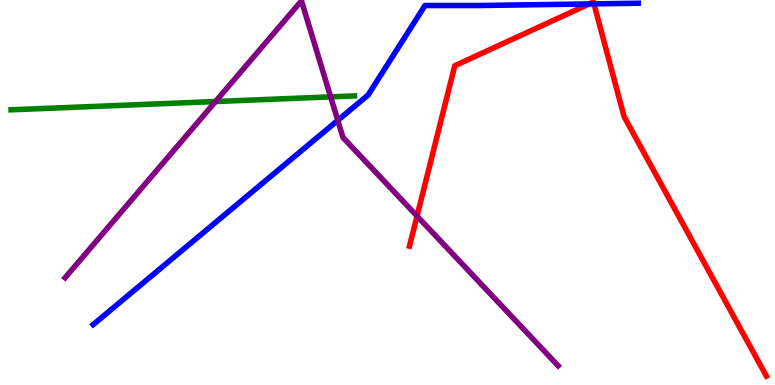[{'lines': ['blue', 'red'], 'intersections': [{'x': 7.6, 'y': 9.9}, {'x': 7.66, 'y': 9.9}]}, {'lines': ['green', 'red'], 'intersections': []}, {'lines': ['purple', 'red'], 'intersections': [{'x': 5.38, 'y': 4.39}]}, {'lines': ['blue', 'green'], 'intersections': []}, {'lines': ['blue', 'purple'], 'intersections': [{'x': 4.36, 'y': 6.87}]}, {'lines': ['green', 'purple'], 'intersections': [{'x': 2.78, 'y': 7.36}, {'x': 4.27, 'y': 7.48}]}]